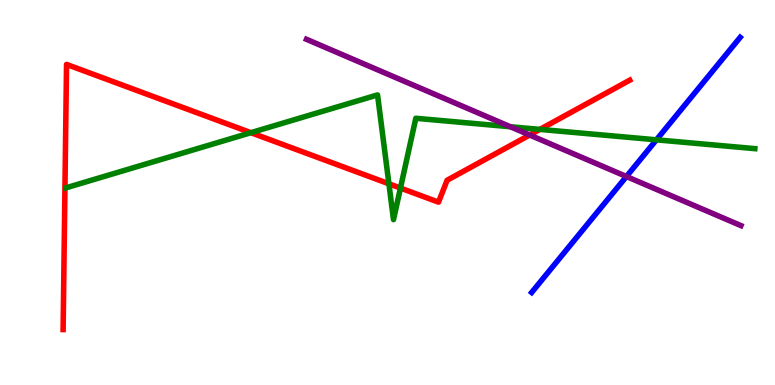[{'lines': ['blue', 'red'], 'intersections': []}, {'lines': ['green', 'red'], 'intersections': [{'x': 3.24, 'y': 6.55}, {'x': 5.02, 'y': 5.23}, {'x': 5.17, 'y': 5.12}, {'x': 6.97, 'y': 6.64}]}, {'lines': ['purple', 'red'], 'intersections': [{'x': 6.83, 'y': 6.49}]}, {'lines': ['blue', 'green'], 'intersections': [{'x': 8.47, 'y': 6.37}]}, {'lines': ['blue', 'purple'], 'intersections': [{'x': 8.08, 'y': 5.42}]}, {'lines': ['green', 'purple'], 'intersections': [{'x': 6.59, 'y': 6.71}]}]